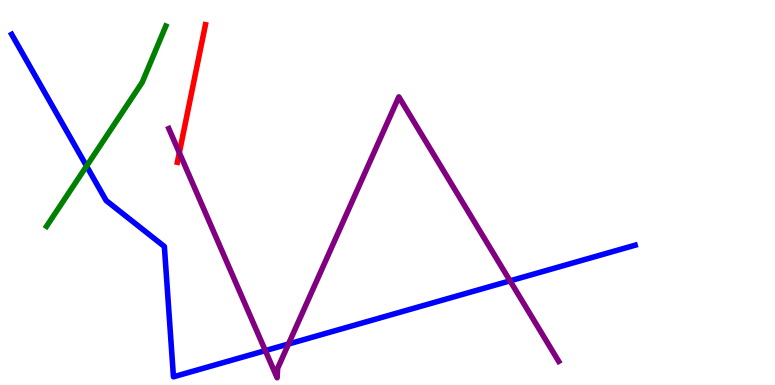[{'lines': ['blue', 'red'], 'intersections': []}, {'lines': ['green', 'red'], 'intersections': []}, {'lines': ['purple', 'red'], 'intersections': [{'x': 2.31, 'y': 6.03}]}, {'lines': ['blue', 'green'], 'intersections': [{'x': 1.12, 'y': 5.69}]}, {'lines': ['blue', 'purple'], 'intersections': [{'x': 3.42, 'y': 0.893}, {'x': 3.72, 'y': 1.06}, {'x': 6.58, 'y': 2.71}]}, {'lines': ['green', 'purple'], 'intersections': []}]